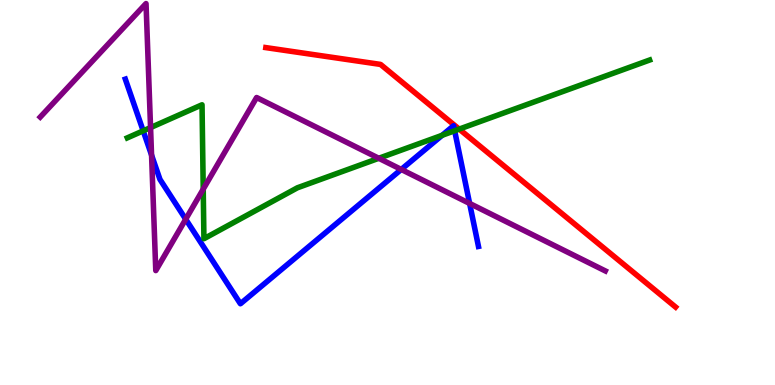[{'lines': ['blue', 'red'], 'intersections': []}, {'lines': ['green', 'red'], 'intersections': [{'x': 5.93, 'y': 6.65}]}, {'lines': ['purple', 'red'], 'intersections': []}, {'lines': ['blue', 'green'], 'intersections': [{'x': 1.85, 'y': 6.6}, {'x': 5.71, 'y': 6.49}, {'x': 5.87, 'y': 6.6}]}, {'lines': ['blue', 'purple'], 'intersections': [{'x': 1.96, 'y': 5.97}, {'x': 2.4, 'y': 4.31}, {'x': 5.18, 'y': 5.6}, {'x': 6.06, 'y': 4.72}]}, {'lines': ['green', 'purple'], 'intersections': [{'x': 1.94, 'y': 6.69}, {'x': 2.62, 'y': 5.09}, {'x': 4.89, 'y': 5.89}]}]